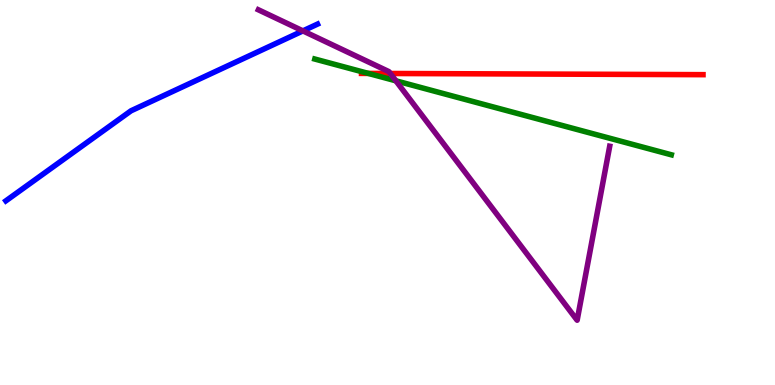[{'lines': ['blue', 'red'], 'intersections': []}, {'lines': ['green', 'red'], 'intersections': [{'x': 4.75, 'y': 8.09}]}, {'lines': ['purple', 'red'], 'intersections': [{'x': 5.04, 'y': 8.09}]}, {'lines': ['blue', 'green'], 'intersections': []}, {'lines': ['blue', 'purple'], 'intersections': [{'x': 3.91, 'y': 9.2}]}, {'lines': ['green', 'purple'], 'intersections': [{'x': 5.11, 'y': 7.9}]}]